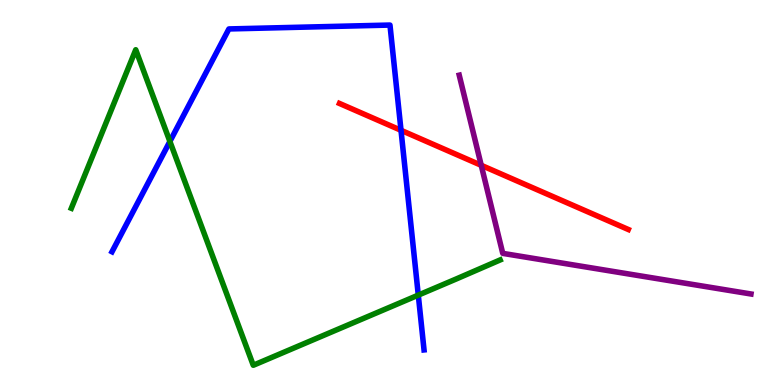[{'lines': ['blue', 'red'], 'intersections': [{'x': 5.17, 'y': 6.62}]}, {'lines': ['green', 'red'], 'intersections': []}, {'lines': ['purple', 'red'], 'intersections': [{'x': 6.21, 'y': 5.71}]}, {'lines': ['blue', 'green'], 'intersections': [{'x': 2.19, 'y': 6.33}, {'x': 5.4, 'y': 2.33}]}, {'lines': ['blue', 'purple'], 'intersections': []}, {'lines': ['green', 'purple'], 'intersections': []}]